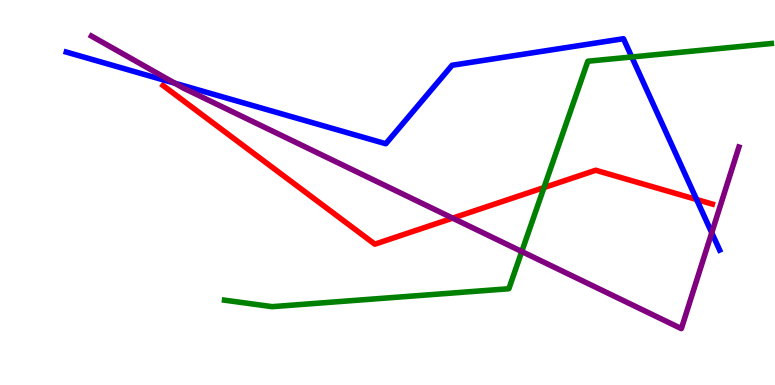[{'lines': ['blue', 'red'], 'intersections': [{'x': 8.99, 'y': 4.82}]}, {'lines': ['green', 'red'], 'intersections': [{'x': 7.02, 'y': 5.13}]}, {'lines': ['purple', 'red'], 'intersections': [{'x': 5.84, 'y': 4.33}]}, {'lines': ['blue', 'green'], 'intersections': [{'x': 8.15, 'y': 8.52}]}, {'lines': ['blue', 'purple'], 'intersections': [{'x': 2.25, 'y': 7.84}, {'x': 9.18, 'y': 3.95}]}, {'lines': ['green', 'purple'], 'intersections': [{'x': 6.73, 'y': 3.47}]}]